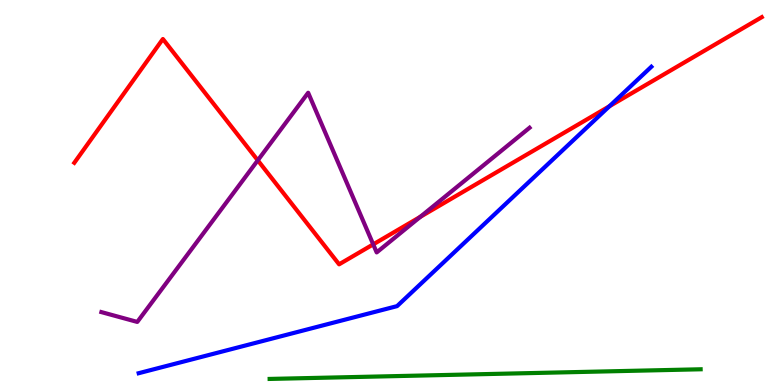[{'lines': ['blue', 'red'], 'intersections': [{'x': 7.86, 'y': 7.24}]}, {'lines': ['green', 'red'], 'intersections': []}, {'lines': ['purple', 'red'], 'intersections': [{'x': 3.33, 'y': 5.84}, {'x': 4.82, 'y': 3.65}, {'x': 5.42, 'y': 4.37}]}, {'lines': ['blue', 'green'], 'intersections': []}, {'lines': ['blue', 'purple'], 'intersections': []}, {'lines': ['green', 'purple'], 'intersections': []}]